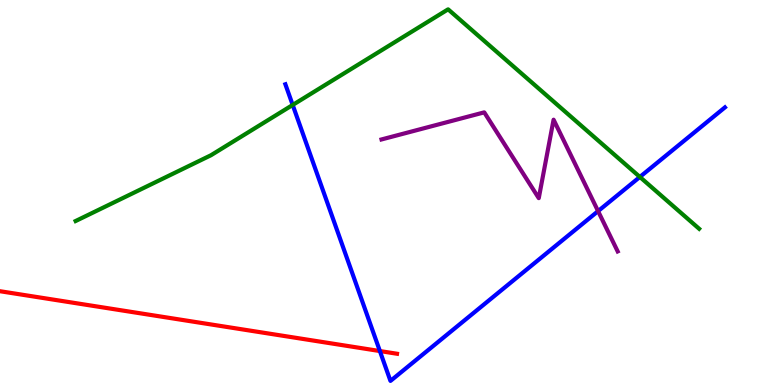[{'lines': ['blue', 'red'], 'intersections': [{'x': 4.9, 'y': 0.882}]}, {'lines': ['green', 'red'], 'intersections': []}, {'lines': ['purple', 'red'], 'intersections': []}, {'lines': ['blue', 'green'], 'intersections': [{'x': 3.78, 'y': 7.27}, {'x': 8.26, 'y': 5.4}]}, {'lines': ['blue', 'purple'], 'intersections': [{'x': 7.72, 'y': 4.52}]}, {'lines': ['green', 'purple'], 'intersections': []}]